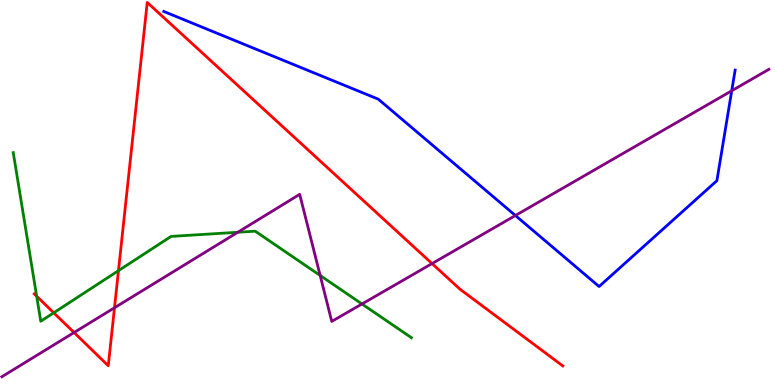[{'lines': ['blue', 'red'], 'intersections': []}, {'lines': ['green', 'red'], 'intersections': [{'x': 0.473, 'y': 2.31}, {'x': 0.693, 'y': 1.88}, {'x': 1.53, 'y': 2.97}]}, {'lines': ['purple', 'red'], 'intersections': [{'x': 0.956, 'y': 1.36}, {'x': 1.48, 'y': 2.01}, {'x': 5.57, 'y': 3.15}]}, {'lines': ['blue', 'green'], 'intersections': []}, {'lines': ['blue', 'purple'], 'intersections': [{'x': 6.65, 'y': 4.4}, {'x': 9.44, 'y': 7.64}]}, {'lines': ['green', 'purple'], 'intersections': [{'x': 3.07, 'y': 3.97}, {'x': 4.13, 'y': 2.85}, {'x': 4.67, 'y': 2.1}]}]